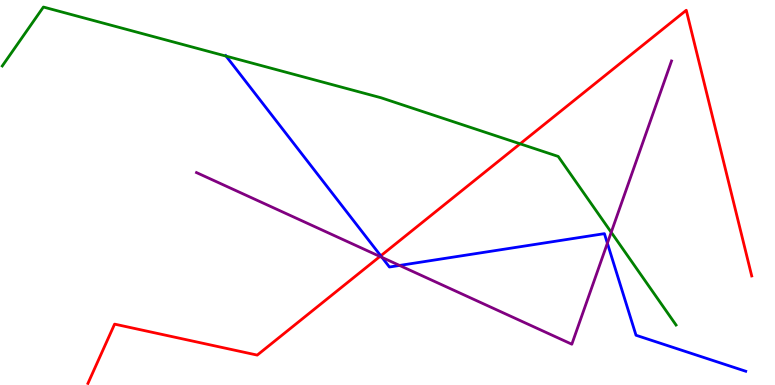[{'lines': ['blue', 'red'], 'intersections': [{'x': 4.91, 'y': 3.36}]}, {'lines': ['green', 'red'], 'intersections': [{'x': 6.71, 'y': 6.26}]}, {'lines': ['purple', 'red'], 'intersections': [{'x': 4.9, 'y': 3.34}]}, {'lines': ['blue', 'green'], 'intersections': [{'x': 2.92, 'y': 8.54}]}, {'lines': ['blue', 'purple'], 'intersections': [{'x': 4.93, 'y': 3.31}, {'x': 5.16, 'y': 3.11}, {'x': 7.84, 'y': 3.68}]}, {'lines': ['green', 'purple'], 'intersections': [{'x': 7.89, 'y': 3.97}]}]